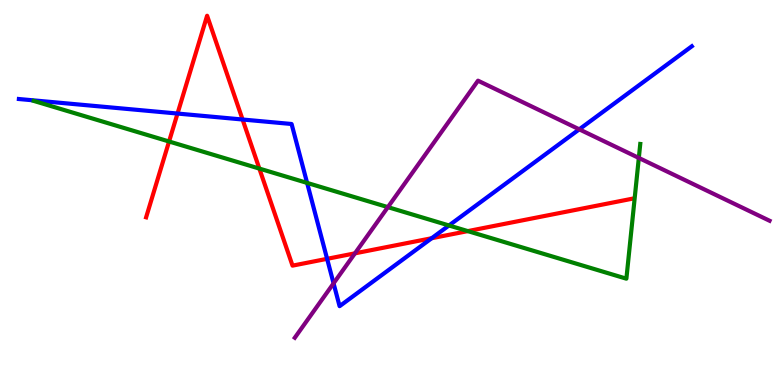[{'lines': ['blue', 'red'], 'intersections': [{'x': 2.29, 'y': 7.05}, {'x': 3.13, 'y': 6.9}, {'x': 4.22, 'y': 3.28}, {'x': 5.57, 'y': 3.81}]}, {'lines': ['green', 'red'], 'intersections': [{'x': 2.18, 'y': 6.32}, {'x': 3.35, 'y': 5.62}, {'x': 6.04, 'y': 4.0}]}, {'lines': ['purple', 'red'], 'intersections': [{'x': 4.58, 'y': 3.42}]}, {'lines': ['blue', 'green'], 'intersections': [{'x': 3.96, 'y': 5.25}, {'x': 5.79, 'y': 4.14}]}, {'lines': ['blue', 'purple'], 'intersections': [{'x': 4.3, 'y': 2.64}, {'x': 7.47, 'y': 6.64}]}, {'lines': ['green', 'purple'], 'intersections': [{'x': 5.0, 'y': 4.62}, {'x': 8.24, 'y': 5.9}]}]